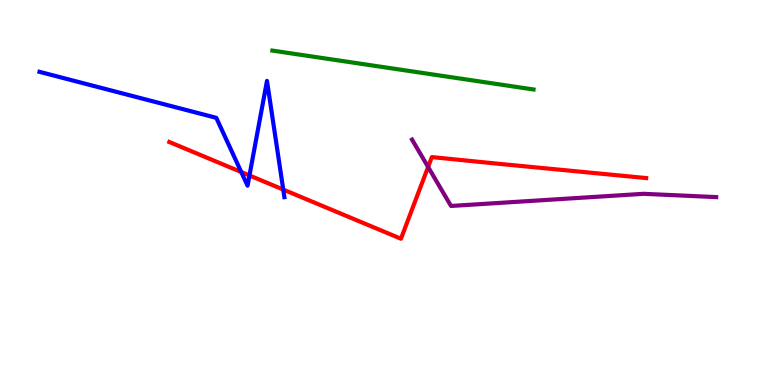[{'lines': ['blue', 'red'], 'intersections': [{'x': 3.11, 'y': 5.53}, {'x': 3.22, 'y': 5.44}, {'x': 3.65, 'y': 5.08}]}, {'lines': ['green', 'red'], 'intersections': []}, {'lines': ['purple', 'red'], 'intersections': [{'x': 5.52, 'y': 5.66}]}, {'lines': ['blue', 'green'], 'intersections': []}, {'lines': ['blue', 'purple'], 'intersections': []}, {'lines': ['green', 'purple'], 'intersections': []}]